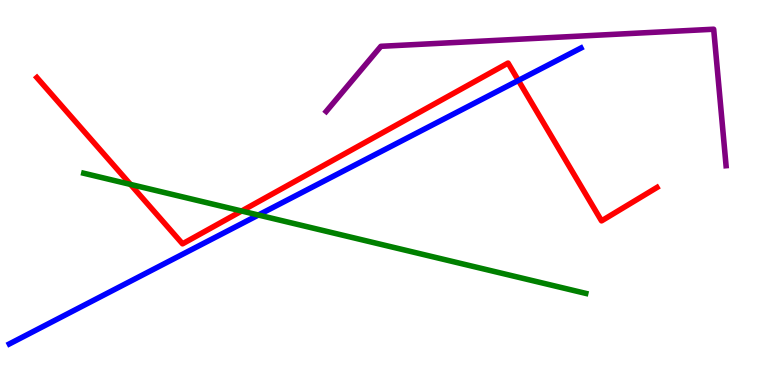[{'lines': ['blue', 'red'], 'intersections': [{'x': 6.69, 'y': 7.91}]}, {'lines': ['green', 'red'], 'intersections': [{'x': 1.68, 'y': 5.21}, {'x': 3.12, 'y': 4.52}]}, {'lines': ['purple', 'red'], 'intersections': []}, {'lines': ['blue', 'green'], 'intersections': [{'x': 3.33, 'y': 4.41}]}, {'lines': ['blue', 'purple'], 'intersections': []}, {'lines': ['green', 'purple'], 'intersections': []}]